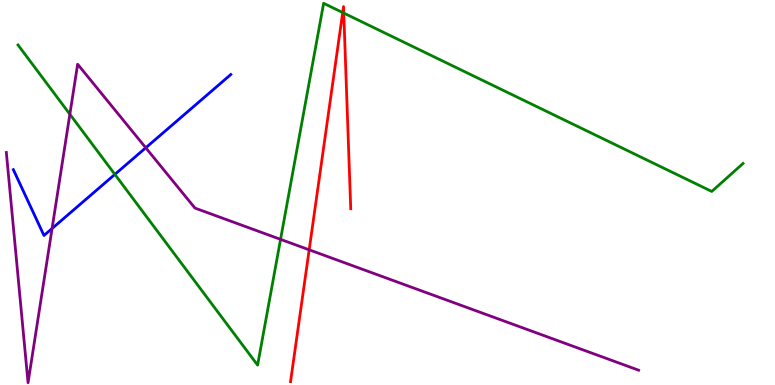[{'lines': ['blue', 'red'], 'intersections': []}, {'lines': ['green', 'red'], 'intersections': [{'x': 4.42, 'y': 9.67}, {'x': 4.44, 'y': 9.66}]}, {'lines': ['purple', 'red'], 'intersections': [{'x': 3.99, 'y': 3.51}]}, {'lines': ['blue', 'green'], 'intersections': [{'x': 1.48, 'y': 5.47}]}, {'lines': ['blue', 'purple'], 'intersections': [{'x': 0.672, 'y': 4.06}, {'x': 1.88, 'y': 6.16}]}, {'lines': ['green', 'purple'], 'intersections': [{'x': 0.901, 'y': 7.03}, {'x': 3.62, 'y': 3.78}]}]